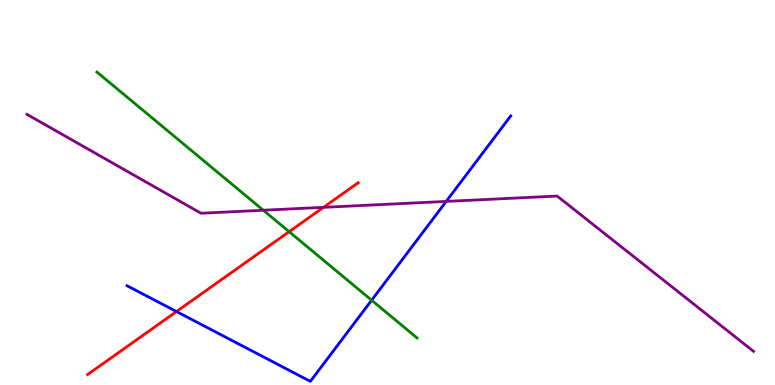[{'lines': ['blue', 'red'], 'intersections': [{'x': 2.28, 'y': 1.91}]}, {'lines': ['green', 'red'], 'intersections': [{'x': 3.73, 'y': 3.98}]}, {'lines': ['purple', 'red'], 'intersections': [{'x': 4.17, 'y': 4.61}]}, {'lines': ['blue', 'green'], 'intersections': [{'x': 4.8, 'y': 2.2}]}, {'lines': ['blue', 'purple'], 'intersections': [{'x': 5.76, 'y': 4.77}]}, {'lines': ['green', 'purple'], 'intersections': [{'x': 3.4, 'y': 4.54}]}]